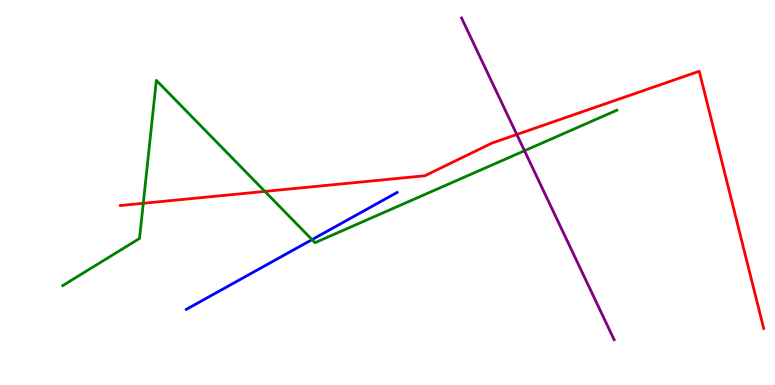[{'lines': ['blue', 'red'], 'intersections': []}, {'lines': ['green', 'red'], 'intersections': [{'x': 1.85, 'y': 4.72}, {'x': 3.42, 'y': 5.03}]}, {'lines': ['purple', 'red'], 'intersections': [{'x': 6.67, 'y': 6.51}]}, {'lines': ['blue', 'green'], 'intersections': [{'x': 4.03, 'y': 3.78}]}, {'lines': ['blue', 'purple'], 'intersections': []}, {'lines': ['green', 'purple'], 'intersections': [{'x': 6.77, 'y': 6.08}]}]